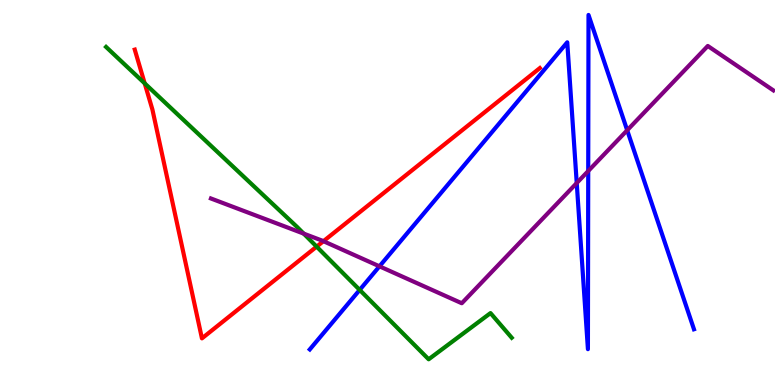[{'lines': ['blue', 'red'], 'intersections': []}, {'lines': ['green', 'red'], 'intersections': [{'x': 1.87, 'y': 7.83}, {'x': 4.09, 'y': 3.59}]}, {'lines': ['purple', 'red'], 'intersections': [{'x': 4.17, 'y': 3.74}]}, {'lines': ['blue', 'green'], 'intersections': [{'x': 4.64, 'y': 2.47}]}, {'lines': ['blue', 'purple'], 'intersections': [{'x': 4.9, 'y': 3.08}, {'x': 7.44, 'y': 5.25}, {'x': 7.59, 'y': 5.56}, {'x': 8.09, 'y': 6.62}]}, {'lines': ['green', 'purple'], 'intersections': [{'x': 3.92, 'y': 3.93}]}]